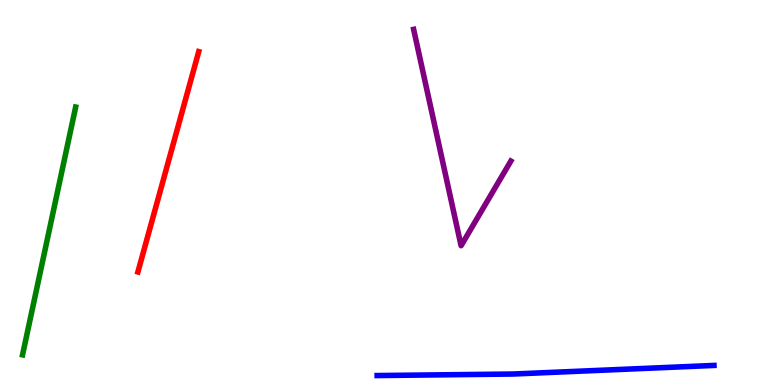[{'lines': ['blue', 'red'], 'intersections': []}, {'lines': ['green', 'red'], 'intersections': []}, {'lines': ['purple', 'red'], 'intersections': []}, {'lines': ['blue', 'green'], 'intersections': []}, {'lines': ['blue', 'purple'], 'intersections': []}, {'lines': ['green', 'purple'], 'intersections': []}]